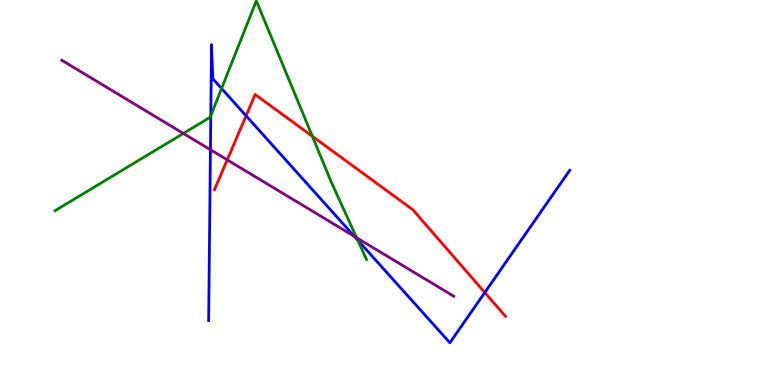[{'lines': ['blue', 'red'], 'intersections': [{'x': 3.18, 'y': 6.99}, {'x': 6.26, 'y': 2.4}]}, {'lines': ['green', 'red'], 'intersections': [{'x': 4.03, 'y': 6.46}]}, {'lines': ['purple', 'red'], 'intersections': [{'x': 2.93, 'y': 5.85}]}, {'lines': ['blue', 'green'], 'intersections': [{'x': 2.72, 'y': 7.0}, {'x': 2.86, 'y': 7.7}, {'x': 4.62, 'y': 3.76}]}, {'lines': ['blue', 'purple'], 'intersections': [{'x': 2.72, 'y': 6.11}, {'x': 4.57, 'y': 3.86}]}, {'lines': ['green', 'purple'], 'intersections': [{'x': 2.37, 'y': 6.53}, {'x': 4.6, 'y': 3.82}]}]